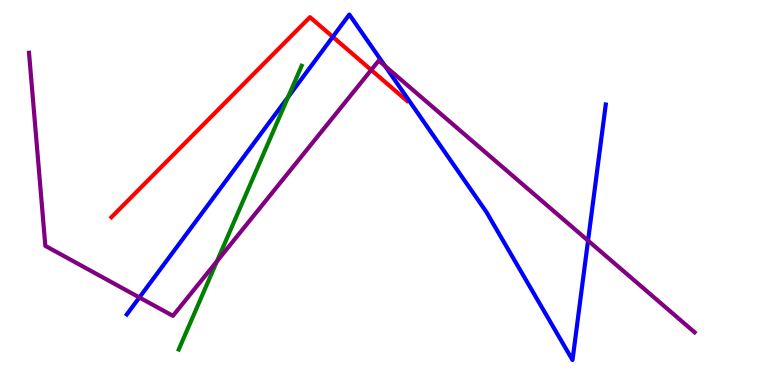[{'lines': ['blue', 'red'], 'intersections': [{'x': 4.29, 'y': 9.04}]}, {'lines': ['green', 'red'], 'intersections': []}, {'lines': ['purple', 'red'], 'intersections': [{'x': 4.79, 'y': 8.18}]}, {'lines': ['blue', 'green'], 'intersections': [{'x': 3.72, 'y': 7.48}]}, {'lines': ['blue', 'purple'], 'intersections': [{'x': 1.8, 'y': 2.27}, {'x': 4.97, 'y': 8.29}, {'x': 7.59, 'y': 3.75}]}, {'lines': ['green', 'purple'], 'intersections': [{'x': 2.8, 'y': 3.21}]}]